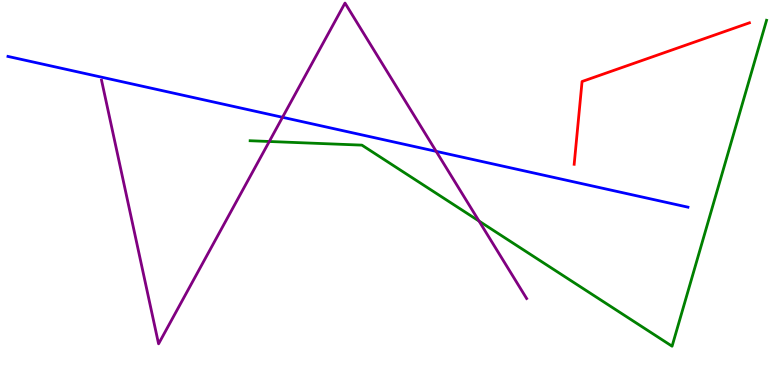[{'lines': ['blue', 'red'], 'intersections': []}, {'lines': ['green', 'red'], 'intersections': []}, {'lines': ['purple', 'red'], 'intersections': []}, {'lines': ['blue', 'green'], 'intersections': []}, {'lines': ['blue', 'purple'], 'intersections': [{'x': 3.65, 'y': 6.95}, {'x': 5.63, 'y': 6.07}]}, {'lines': ['green', 'purple'], 'intersections': [{'x': 3.47, 'y': 6.32}, {'x': 6.18, 'y': 4.26}]}]